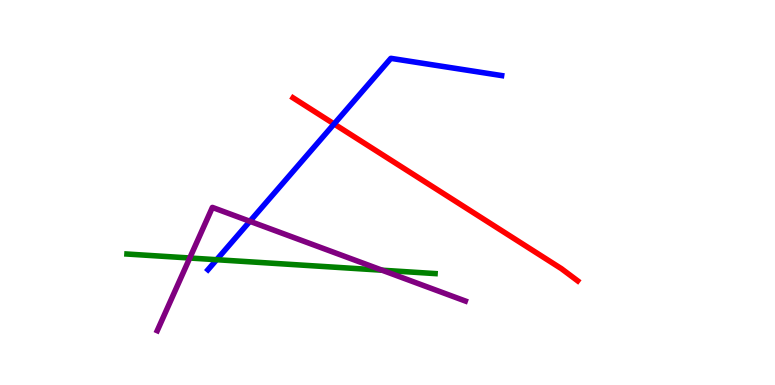[{'lines': ['blue', 'red'], 'intersections': [{'x': 4.31, 'y': 6.78}]}, {'lines': ['green', 'red'], 'intersections': []}, {'lines': ['purple', 'red'], 'intersections': []}, {'lines': ['blue', 'green'], 'intersections': [{'x': 2.8, 'y': 3.25}]}, {'lines': ['blue', 'purple'], 'intersections': [{'x': 3.22, 'y': 4.25}]}, {'lines': ['green', 'purple'], 'intersections': [{'x': 2.45, 'y': 3.3}, {'x': 4.93, 'y': 2.98}]}]